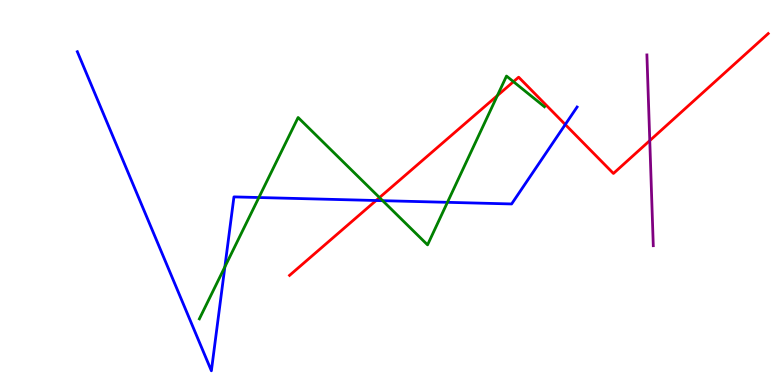[{'lines': ['blue', 'red'], 'intersections': [{'x': 4.85, 'y': 4.79}, {'x': 7.29, 'y': 6.77}]}, {'lines': ['green', 'red'], 'intersections': [{'x': 4.9, 'y': 4.87}, {'x': 6.42, 'y': 7.52}, {'x': 6.63, 'y': 7.88}]}, {'lines': ['purple', 'red'], 'intersections': [{'x': 8.38, 'y': 6.35}]}, {'lines': ['blue', 'green'], 'intersections': [{'x': 2.9, 'y': 3.07}, {'x': 3.34, 'y': 4.87}, {'x': 4.94, 'y': 4.79}, {'x': 5.77, 'y': 4.74}]}, {'lines': ['blue', 'purple'], 'intersections': []}, {'lines': ['green', 'purple'], 'intersections': []}]